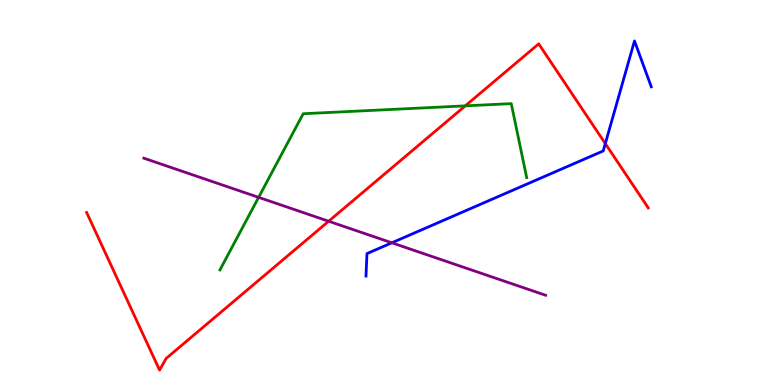[{'lines': ['blue', 'red'], 'intersections': [{'x': 7.81, 'y': 6.27}]}, {'lines': ['green', 'red'], 'intersections': [{'x': 6.0, 'y': 7.25}]}, {'lines': ['purple', 'red'], 'intersections': [{'x': 4.24, 'y': 4.25}]}, {'lines': ['blue', 'green'], 'intersections': []}, {'lines': ['blue', 'purple'], 'intersections': [{'x': 5.06, 'y': 3.69}]}, {'lines': ['green', 'purple'], 'intersections': [{'x': 3.34, 'y': 4.87}]}]